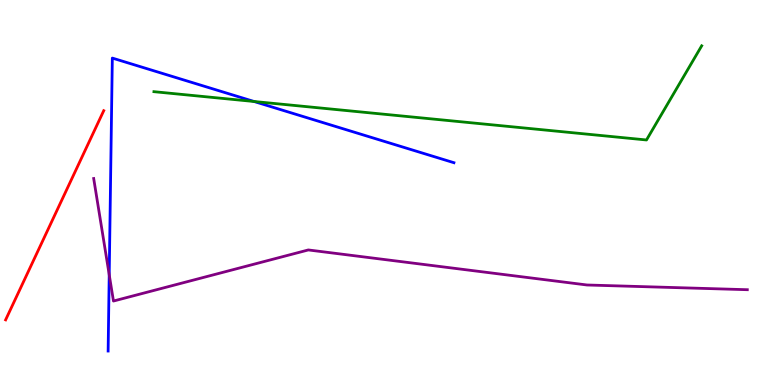[{'lines': ['blue', 'red'], 'intersections': []}, {'lines': ['green', 'red'], 'intersections': []}, {'lines': ['purple', 'red'], 'intersections': []}, {'lines': ['blue', 'green'], 'intersections': [{'x': 3.28, 'y': 7.36}]}, {'lines': ['blue', 'purple'], 'intersections': [{'x': 1.41, 'y': 2.86}]}, {'lines': ['green', 'purple'], 'intersections': []}]